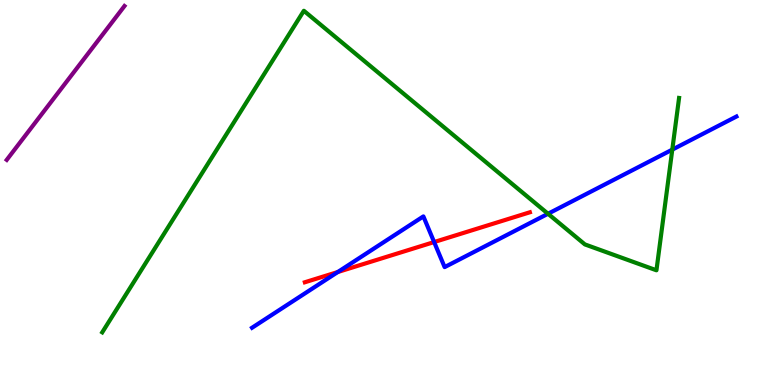[{'lines': ['blue', 'red'], 'intersections': [{'x': 4.36, 'y': 2.93}, {'x': 5.6, 'y': 3.71}]}, {'lines': ['green', 'red'], 'intersections': []}, {'lines': ['purple', 'red'], 'intersections': []}, {'lines': ['blue', 'green'], 'intersections': [{'x': 7.07, 'y': 4.45}, {'x': 8.67, 'y': 6.11}]}, {'lines': ['blue', 'purple'], 'intersections': []}, {'lines': ['green', 'purple'], 'intersections': []}]